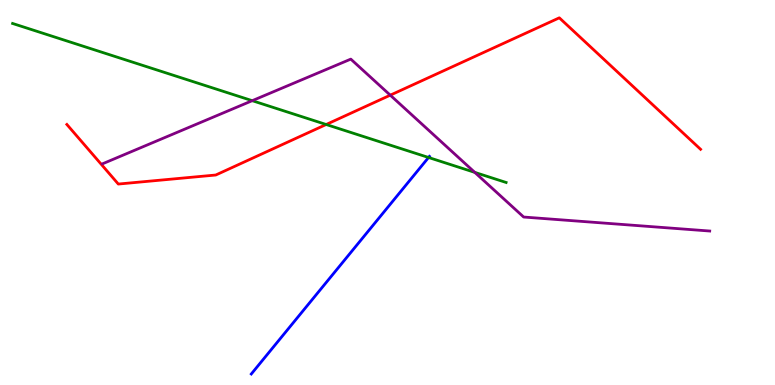[{'lines': ['blue', 'red'], 'intersections': []}, {'lines': ['green', 'red'], 'intersections': [{'x': 4.21, 'y': 6.77}]}, {'lines': ['purple', 'red'], 'intersections': [{'x': 5.04, 'y': 7.53}]}, {'lines': ['blue', 'green'], 'intersections': [{'x': 5.53, 'y': 5.91}]}, {'lines': ['blue', 'purple'], 'intersections': []}, {'lines': ['green', 'purple'], 'intersections': [{'x': 3.25, 'y': 7.38}, {'x': 6.13, 'y': 5.52}]}]